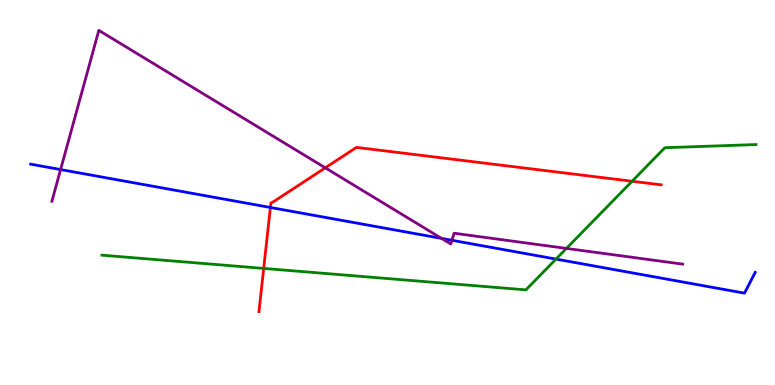[{'lines': ['blue', 'red'], 'intersections': [{'x': 3.49, 'y': 4.61}]}, {'lines': ['green', 'red'], 'intersections': [{'x': 3.4, 'y': 3.03}, {'x': 8.16, 'y': 5.29}]}, {'lines': ['purple', 'red'], 'intersections': [{'x': 4.2, 'y': 5.64}]}, {'lines': ['blue', 'green'], 'intersections': [{'x': 7.17, 'y': 3.27}]}, {'lines': ['blue', 'purple'], 'intersections': [{'x': 0.782, 'y': 5.6}, {'x': 5.7, 'y': 3.81}, {'x': 5.83, 'y': 3.76}]}, {'lines': ['green', 'purple'], 'intersections': [{'x': 7.31, 'y': 3.55}]}]